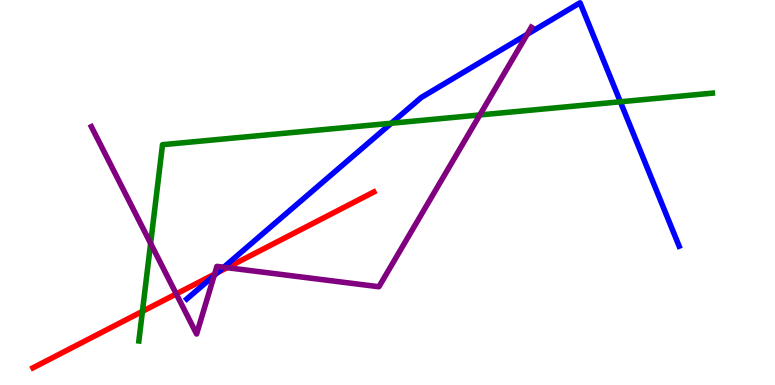[{'lines': ['blue', 'red'], 'intersections': [{'x': 2.8, 'y': 2.92}]}, {'lines': ['green', 'red'], 'intersections': [{'x': 1.84, 'y': 1.91}]}, {'lines': ['purple', 'red'], 'intersections': [{'x': 2.27, 'y': 2.37}, {'x': 2.77, 'y': 2.88}, {'x': 2.93, 'y': 3.05}]}, {'lines': ['blue', 'green'], 'intersections': [{'x': 5.05, 'y': 6.8}, {'x': 8.0, 'y': 7.36}]}, {'lines': ['blue', 'purple'], 'intersections': [{'x': 2.76, 'y': 2.85}, {'x': 2.89, 'y': 3.06}, {'x': 6.8, 'y': 9.11}]}, {'lines': ['green', 'purple'], 'intersections': [{'x': 1.94, 'y': 3.68}, {'x': 6.19, 'y': 7.01}]}]